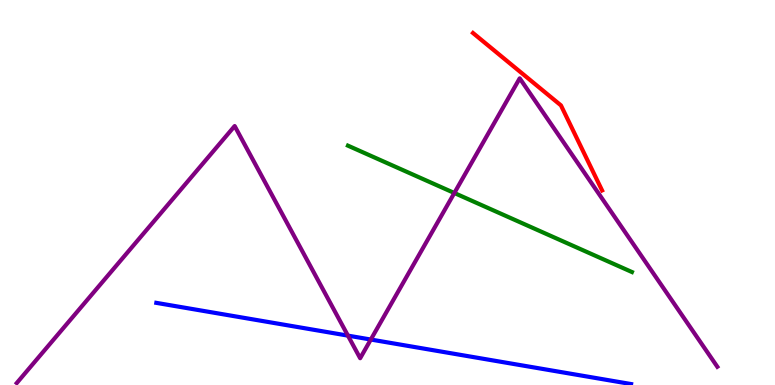[{'lines': ['blue', 'red'], 'intersections': []}, {'lines': ['green', 'red'], 'intersections': []}, {'lines': ['purple', 'red'], 'intersections': []}, {'lines': ['blue', 'green'], 'intersections': []}, {'lines': ['blue', 'purple'], 'intersections': [{'x': 4.49, 'y': 1.28}, {'x': 4.78, 'y': 1.18}]}, {'lines': ['green', 'purple'], 'intersections': [{'x': 5.86, 'y': 4.99}]}]